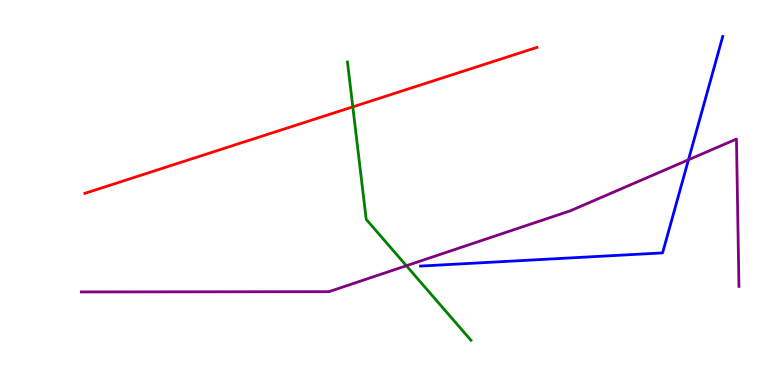[{'lines': ['blue', 'red'], 'intersections': []}, {'lines': ['green', 'red'], 'intersections': [{'x': 4.55, 'y': 7.22}]}, {'lines': ['purple', 'red'], 'intersections': []}, {'lines': ['blue', 'green'], 'intersections': []}, {'lines': ['blue', 'purple'], 'intersections': [{'x': 8.88, 'y': 5.85}]}, {'lines': ['green', 'purple'], 'intersections': [{'x': 5.24, 'y': 3.1}]}]